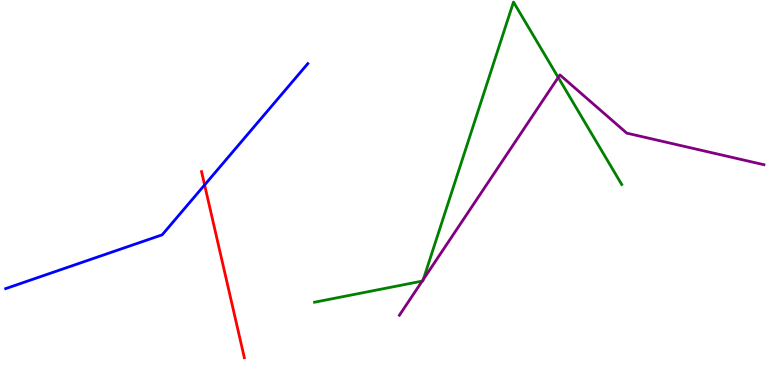[{'lines': ['blue', 'red'], 'intersections': [{'x': 2.64, 'y': 5.2}]}, {'lines': ['green', 'red'], 'intersections': []}, {'lines': ['purple', 'red'], 'intersections': []}, {'lines': ['blue', 'green'], 'intersections': []}, {'lines': ['blue', 'purple'], 'intersections': []}, {'lines': ['green', 'purple'], 'intersections': [{'x': 5.45, 'y': 2.7}, {'x': 5.46, 'y': 2.74}, {'x': 7.2, 'y': 7.99}]}]